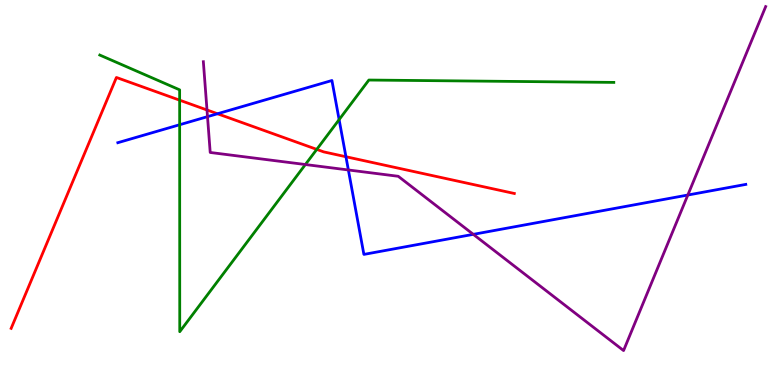[{'lines': ['blue', 'red'], 'intersections': [{'x': 2.81, 'y': 7.05}, {'x': 4.46, 'y': 5.93}]}, {'lines': ['green', 'red'], 'intersections': [{'x': 2.32, 'y': 7.4}, {'x': 4.09, 'y': 6.12}]}, {'lines': ['purple', 'red'], 'intersections': [{'x': 2.67, 'y': 7.14}]}, {'lines': ['blue', 'green'], 'intersections': [{'x': 2.32, 'y': 6.76}, {'x': 4.38, 'y': 6.89}]}, {'lines': ['blue', 'purple'], 'intersections': [{'x': 2.68, 'y': 6.97}, {'x': 4.5, 'y': 5.59}, {'x': 6.11, 'y': 3.91}, {'x': 8.88, 'y': 4.93}]}, {'lines': ['green', 'purple'], 'intersections': [{'x': 3.94, 'y': 5.73}]}]